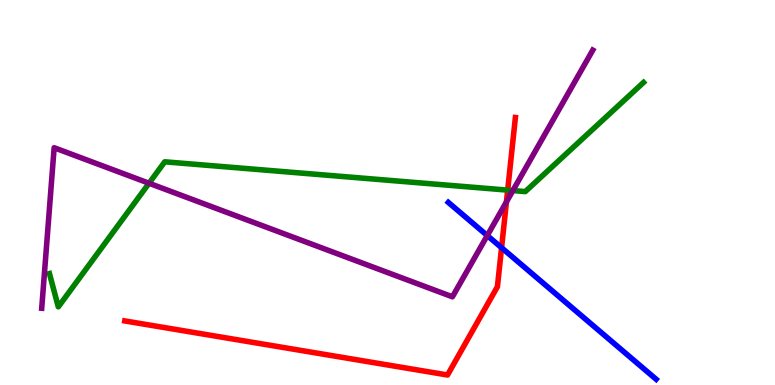[{'lines': ['blue', 'red'], 'intersections': [{'x': 6.47, 'y': 3.57}]}, {'lines': ['green', 'red'], 'intersections': [{'x': 6.55, 'y': 5.06}]}, {'lines': ['purple', 'red'], 'intersections': [{'x': 6.53, 'y': 4.76}]}, {'lines': ['blue', 'green'], 'intersections': []}, {'lines': ['blue', 'purple'], 'intersections': [{'x': 6.29, 'y': 3.88}]}, {'lines': ['green', 'purple'], 'intersections': [{'x': 1.92, 'y': 5.24}, {'x': 6.62, 'y': 5.05}]}]